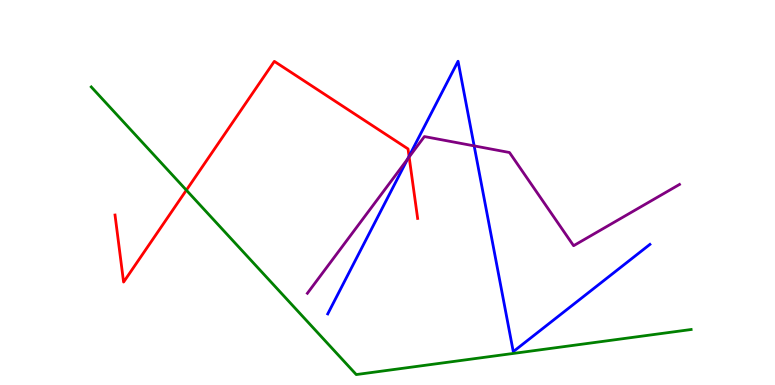[{'lines': ['blue', 'red'], 'intersections': [{'x': 5.28, 'y': 5.94}]}, {'lines': ['green', 'red'], 'intersections': [{'x': 2.4, 'y': 5.06}]}, {'lines': ['purple', 'red'], 'intersections': [{'x': 5.28, 'y': 5.92}]}, {'lines': ['blue', 'green'], 'intersections': []}, {'lines': ['blue', 'purple'], 'intersections': [{'x': 5.26, 'y': 5.87}, {'x': 6.12, 'y': 6.21}]}, {'lines': ['green', 'purple'], 'intersections': []}]